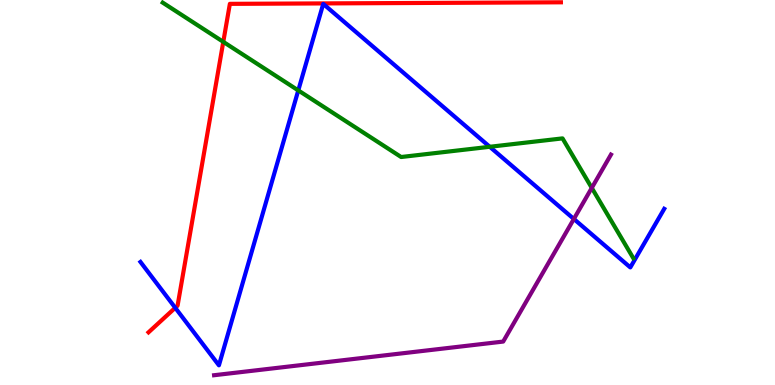[{'lines': ['blue', 'red'], 'intersections': [{'x': 2.26, 'y': 2.01}]}, {'lines': ['green', 'red'], 'intersections': [{'x': 2.88, 'y': 8.91}]}, {'lines': ['purple', 'red'], 'intersections': []}, {'lines': ['blue', 'green'], 'intersections': [{'x': 3.85, 'y': 7.65}, {'x': 6.32, 'y': 6.19}]}, {'lines': ['blue', 'purple'], 'intersections': [{'x': 7.4, 'y': 4.31}]}, {'lines': ['green', 'purple'], 'intersections': [{'x': 7.64, 'y': 5.12}]}]